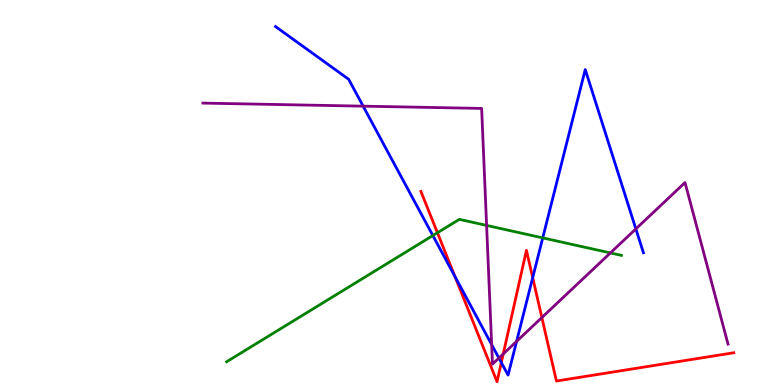[{'lines': ['blue', 'red'], 'intersections': [{'x': 5.87, 'y': 2.82}, {'x': 6.47, 'y': 0.583}, {'x': 6.87, 'y': 2.79}]}, {'lines': ['green', 'red'], 'intersections': [{'x': 5.64, 'y': 3.95}]}, {'lines': ['purple', 'red'], 'intersections': [{'x': 6.49, 'y': 0.806}, {'x': 6.99, 'y': 1.75}]}, {'lines': ['blue', 'green'], 'intersections': [{'x': 5.59, 'y': 3.88}, {'x': 7.0, 'y': 3.82}]}, {'lines': ['blue', 'purple'], 'intersections': [{'x': 4.69, 'y': 7.24}, {'x': 6.34, 'y': 1.05}, {'x': 6.44, 'y': 0.7}, {'x': 6.67, 'y': 1.13}, {'x': 8.2, 'y': 4.05}]}, {'lines': ['green', 'purple'], 'intersections': [{'x': 6.28, 'y': 4.15}, {'x': 7.88, 'y': 3.43}]}]